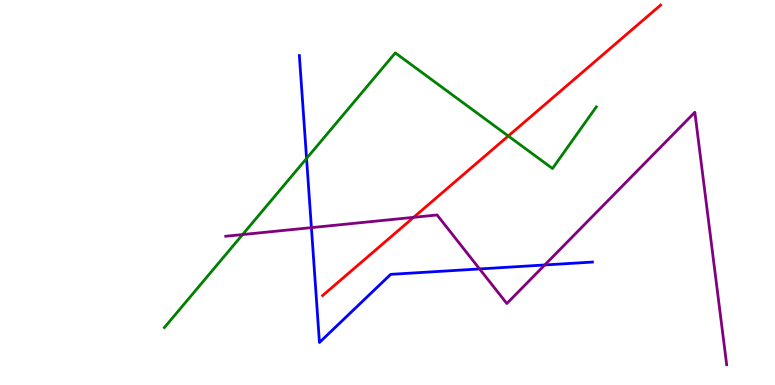[{'lines': ['blue', 'red'], 'intersections': []}, {'lines': ['green', 'red'], 'intersections': [{'x': 6.56, 'y': 6.47}]}, {'lines': ['purple', 'red'], 'intersections': [{'x': 5.34, 'y': 4.35}]}, {'lines': ['blue', 'green'], 'intersections': [{'x': 3.96, 'y': 5.88}]}, {'lines': ['blue', 'purple'], 'intersections': [{'x': 4.02, 'y': 4.09}, {'x': 6.19, 'y': 3.01}, {'x': 7.03, 'y': 3.12}]}, {'lines': ['green', 'purple'], 'intersections': [{'x': 3.13, 'y': 3.91}]}]